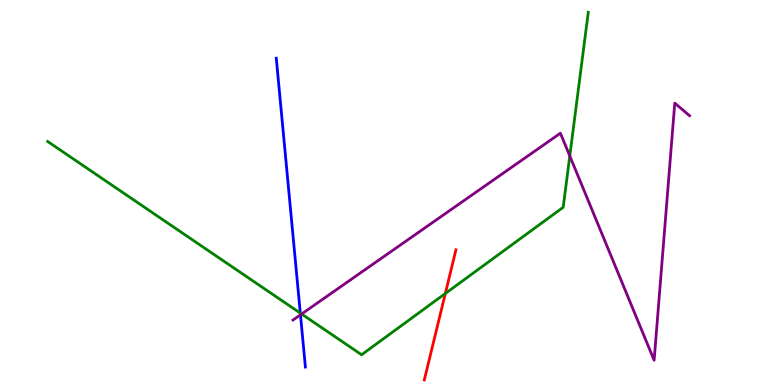[{'lines': ['blue', 'red'], 'intersections': []}, {'lines': ['green', 'red'], 'intersections': [{'x': 5.75, 'y': 2.38}]}, {'lines': ['purple', 'red'], 'intersections': []}, {'lines': ['blue', 'green'], 'intersections': [{'x': 3.87, 'y': 1.87}]}, {'lines': ['blue', 'purple'], 'intersections': [{'x': 3.88, 'y': 1.82}]}, {'lines': ['green', 'purple'], 'intersections': [{'x': 3.89, 'y': 1.84}, {'x': 7.35, 'y': 5.95}]}]